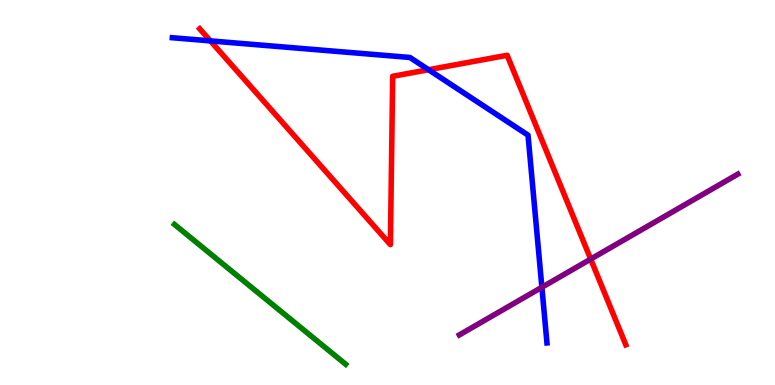[{'lines': ['blue', 'red'], 'intersections': [{'x': 2.71, 'y': 8.94}, {'x': 5.53, 'y': 8.19}]}, {'lines': ['green', 'red'], 'intersections': []}, {'lines': ['purple', 'red'], 'intersections': [{'x': 7.62, 'y': 3.27}]}, {'lines': ['blue', 'green'], 'intersections': []}, {'lines': ['blue', 'purple'], 'intersections': [{'x': 6.99, 'y': 2.54}]}, {'lines': ['green', 'purple'], 'intersections': []}]